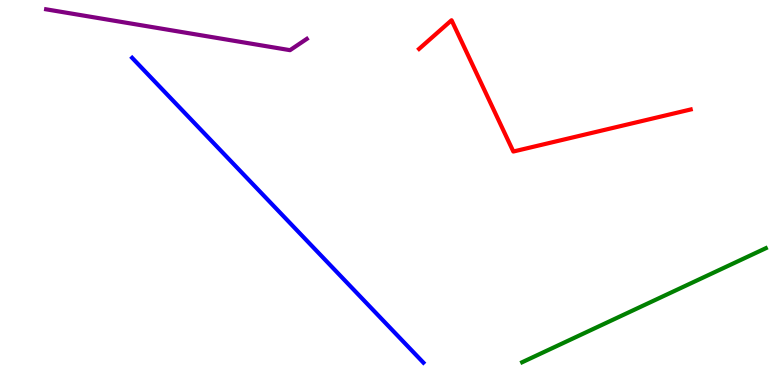[{'lines': ['blue', 'red'], 'intersections': []}, {'lines': ['green', 'red'], 'intersections': []}, {'lines': ['purple', 'red'], 'intersections': []}, {'lines': ['blue', 'green'], 'intersections': []}, {'lines': ['blue', 'purple'], 'intersections': []}, {'lines': ['green', 'purple'], 'intersections': []}]